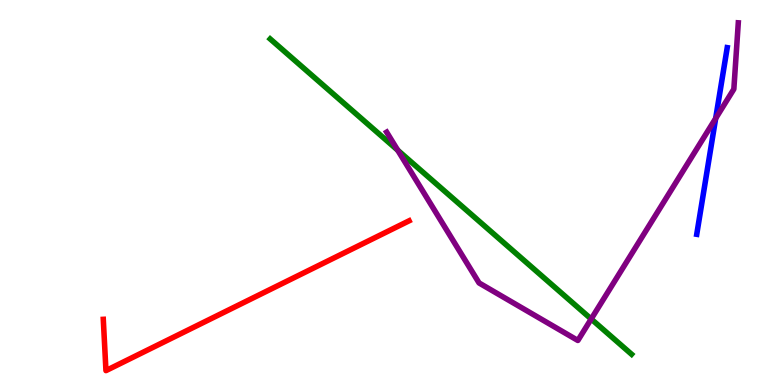[{'lines': ['blue', 'red'], 'intersections': []}, {'lines': ['green', 'red'], 'intersections': []}, {'lines': ['purple', 'red'], 'intersections': []}, {'lines': ['blue', 'green'], 'intersections': []}, {'lines': ['blue', 'purple'], 'intersections': [{'x': 9.23, 'y': 6.92}]}, {'lines': ['green', 'purple'], 'intersections': [{'x': 5.13, 'y': 6.1}, {'x': 7.63, 'y': 1.71}]}]